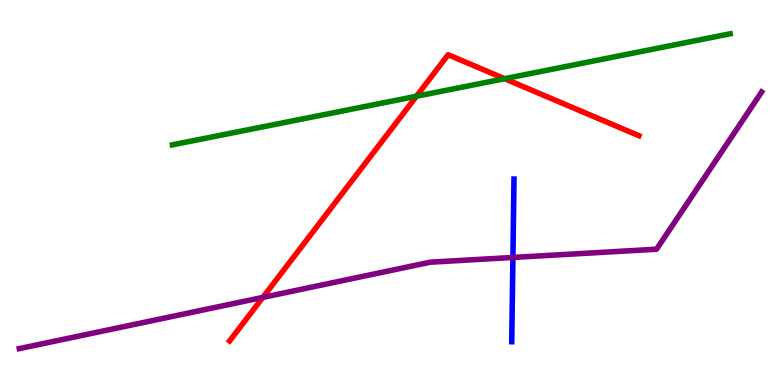[{'lines': ['blue', 'red'], 'intersections': []}, {'lines': ['green', 'red'], 'intersections': [{'x': 5.37, 'y': 7.5}, {'x': 6.51, 'y': 7.96}]}, {'lines': ['purple', 'red'], 'intersections': [{'x': 3.39, 'y': 2.28}]}, {'lines': ['blue', 'green'], 'intersections': []}, {'lines': ['blue', 'purple'], 'intersections': [{'x': 6.62, 'y': 3.31}]}, {'lines': ['green', 'purple'], 'intersections': []}]